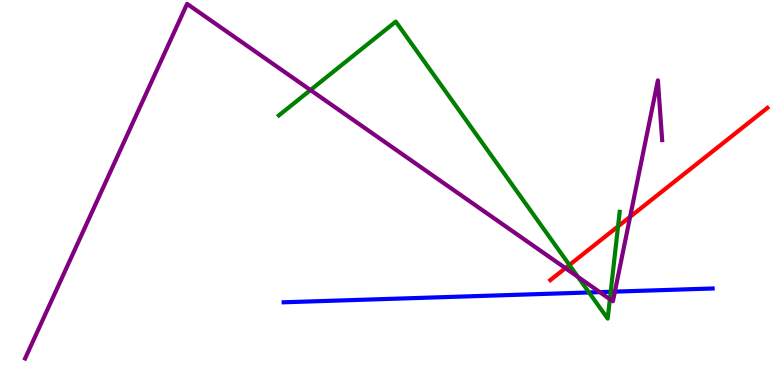[{'lines': ['blue', 'red'], 'intersections': []}, {'lines': ['green', 'red'], 'intersections': [{'x': 7.35, 'y': 3.12}, {'x': 7.97, 'y': 4.12}]}, {'lines': ['purple', 'red'], 'intersections': [{'x': 7.3, 'y': 3.04}, {'x': 8.13, 'y': 4.37}]}, {'lines': ['blue', 'green'], 'intersections': [{'x': 7.6, 'y': 2.4}, {'x': 7.88, 'y': 2.42}]}, {'lines': ['blue', 'purple'], 'intersections': [{'x': 7.74, 'y': 2.41}, {'x': 7.93, 'y': 2.43}]}, {'lines': ['green', 'purple'], 'intersections': [{'x': 4.01, 'y': 7.66}, {'x': 7.46, 'y': 2.81}, {'x': 7.87, 'y': 2.23}]}]